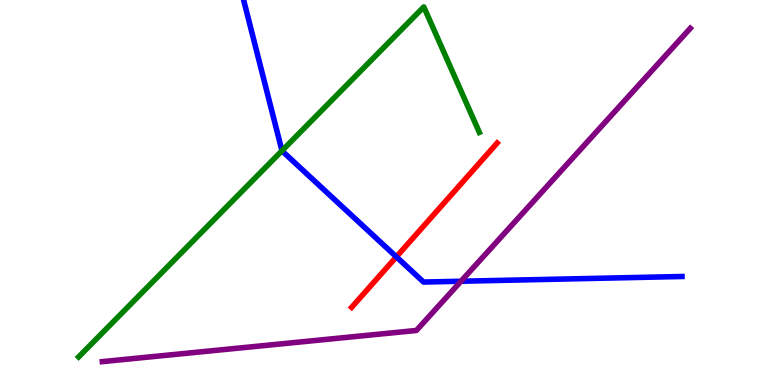[{'lines': ['blue', 'red'], 'intersections': [{'x': 5.11, 'y': 3.33}]}, {'lines': ['green', 'red'], 'intersections': []}, {'lines': ['purple', 'red'], 'intersections': []}, {'lines': ['blue', 'green'], 'intersections': [{'x': 3.64, 'y': 6.08}]}, {'lines': ['blue', 'purple'], 'intersections': [{'x': 5.95, 'y': 2.69}]}, {'lines': ['green', 'purple'], 'intersections': []}]